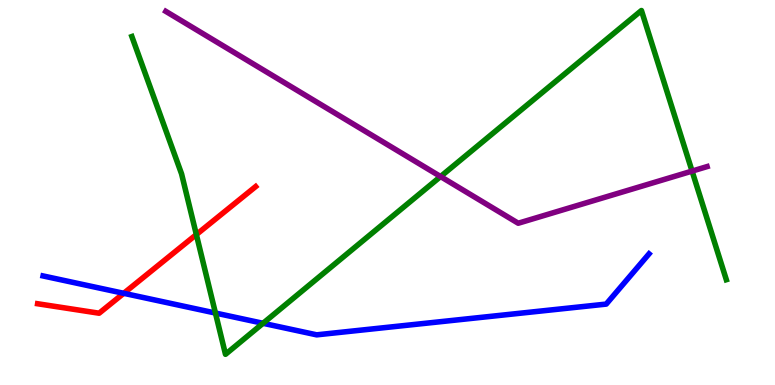[{'lines': ['blue', 'red'], 'intersections': [{'x': 1.6, 'y': 2.38}]}, {'lines': ['green', 'red'], 'intersections': [{'x': 2.53, 'y': 3.91}]}, {'lines': ['purple', 'red'], 'intersections': []}, {'lines': ['blue', 'green'], 'intersections': [{'x': 2.78, 'y': 1.87}, {'x': 3.39, 'y': 1.6}]}, {'lines': ['blue', 'purple'], 'intersections': []}, {'lines': ['green', 'purple'], 'intersections': [{'x': 5.68, 'y': 5.41}, {'x': 8.93, 'y': 5.56}]}]